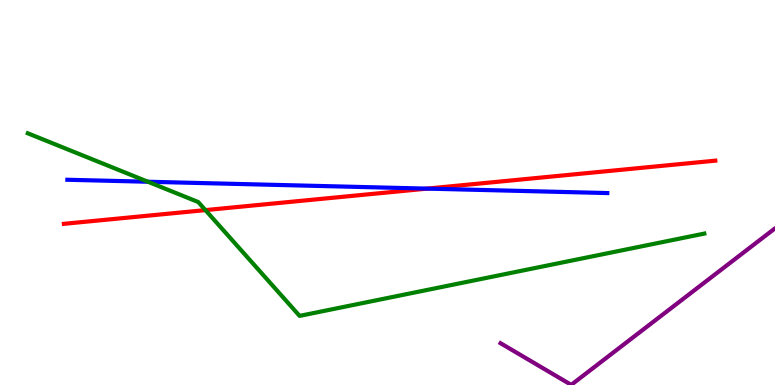[{'lines': ['blue', 'red'], 'intersections': [{'x': 5.51, 'y': 5.1}]}, {'lines': ['green', 'red'], 'intersections': [{'x': 2.65, 'y': 4.54}]}, {'lines': ['purple', 'red'], 'intersections': []}, {'lines': ['blue', 'green'], 'intersections': [{'x': 1.91, 'y': 5.28}]}, {'lines': ['blue', 'purple'], 'intersections': []}, {'lines': ['green', 'purple'], 'intersections': []}]